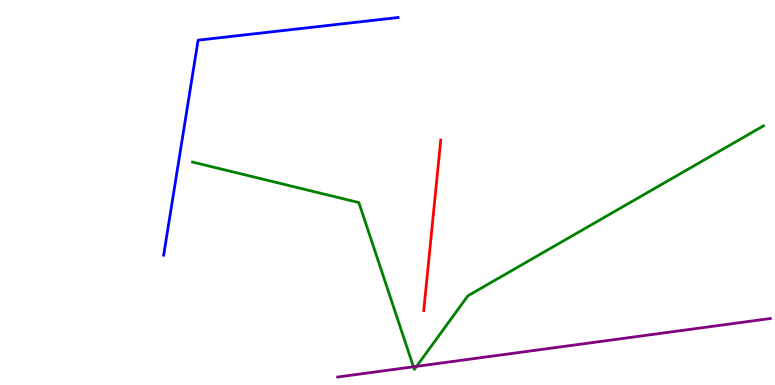[{'lines': ['blue', 'red'], 'intersections': []}, {'lines': ['green', 'red'], 'intersections': []}, {'lines': ['purple', 'red'], 'intersections': []}, {'lines': ['blue', 'green'], 'intersections': []}, {'lines': ['blue', 'purple'], 'intersections': []}, {'lines': ['green', 'purple'], 'intersections': [{'x': 5.33, 'y': 0.473}, {'x': 5.38, 'y': 0.484}]}]